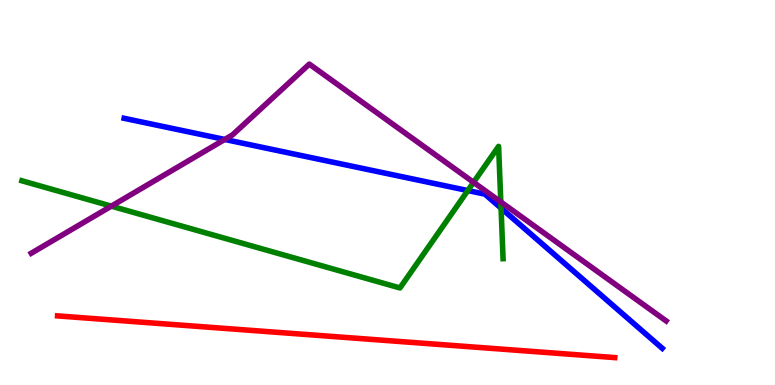[{'lines': ['blue', 'red'], 'intersections': []}, {'lines': ['green', 'red'], 'intersections': []}, {'lines': ['purple', 'red'], 'intersections': []}, {'lines': ['blue', 'green'], 'intersections': [{'x': 6.04, 'y': 5.05}, {'x': 6.47, 'y': 4.59}]}, {'lines': ['blue', 'purple'], 'intersections': [{'x': 2.9, 'y': 6.38}]}, {'lines': ['green', 'purple'], 'intersections': [{'x': 1.44, 'y': 4.65}, {'x': 6.11, 'y': 5.26}, {'x': 6.46, 'y': 4.75}]}]